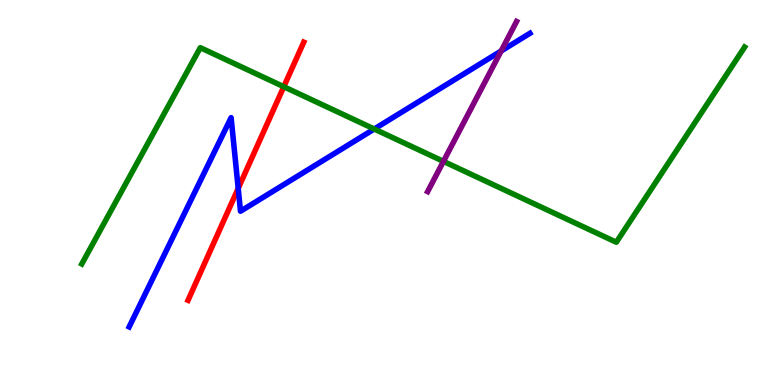[{'lines': ['blue', 'red'], 'intersections': [{'x': 3.07, 'y': 5.11}]}, {'lines': ['green', 'red'], 'intersections': [{'x': 3.66, 'y': 7.75}]}, {'lines': ['purple', 'red'], 'intersections': []}, {'lines': ['blue', 'green'], 'intersections': [{'x': 4.83, 'y': 6.65}]}, {'lines': ['blue', 'purple'], 'intersections': [{'x': 6.47, 'y': 8.68}]}, {'lines': ['green', 'purple'], 'intersections': [{'x': 5.72, 'y': 5.81}]}]